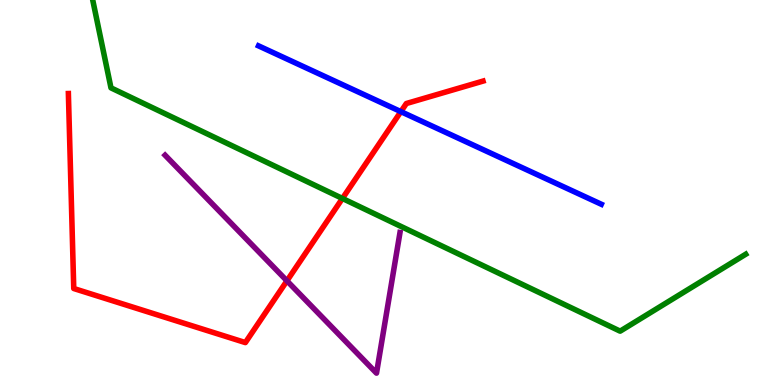[{'lines': ['blue', 'red'], 'intersections': [{'x': 5.17, 'y': 7.1}]}, {'lines': ['green', 'red'], 'intersections': [{'x': 4.42, 'y': 4.85}]}, {'lines': ['purple', 'red'], 'intersections': [{'x': 3.7, 'y': 2.71}]}, {'lines': ['blue', 'green'], 'intersections': []}, {'lines': ['blue', 'purple'], 'intersections': []}, {'lines': ['green', 'purple'], 'intersections': []}]